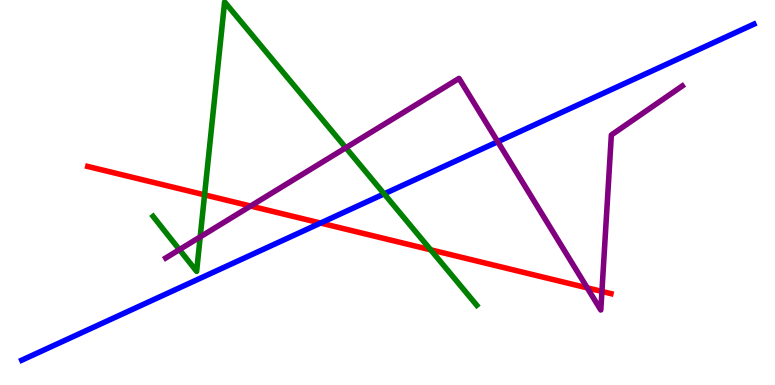[{'lines': ['blue', 'red'], 'intersections': [{'x': 4.14, 'y': 4.21}]}, {'lines': ['green', 'red'], 'intersections': [{'x': 2.64, 'y': 4.94}, {'x': 5.56, 'y': 3.51}]}, {'lines': ['purple', 'red'], 'intersections': [{'x': 3.23, 'y': 4.65}, {'x': 7.58, 'y': 2.52}, {'x': 7.77, 'y': 2.43}]}, {'lines': ['blue', 'green'], 'intersections': [{'x': 4.96, 'y': 4.96}]}, {'lines': ['blue', 'purple'], 'intersections': [{'x': 6.42, 'y': 6.32}]}, {'lines': ['green', 'purple'], 'intersections': [{'x': 2.32, 'y': 3.52}, {'x': 2.58, 'y': 3.85}, {'x': 4.46, 'y': 6.16}]}]